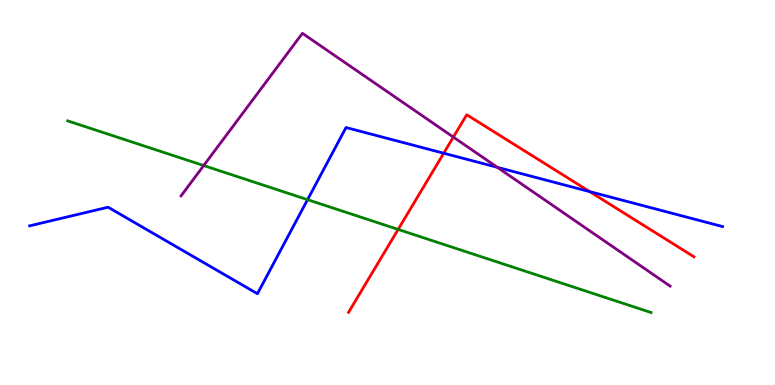[{'lines': ['blue', 'red'], 'intersections': [{'x': 5.73, 'y': 6.02}, {'x': 7.61, 'y': 5.02}]}, {'lines': ['green', 'red'], 'intersections': [{'x': 5.14, 'y': 4.04}]}, {'lines': ['purple', 'red'], 'intersections': [{'x': 5.85, 'y': 6.44}]}, {'lines': ['blue', 'green'], 'intersections': [{'x': 3.97, 'y': 4.81}]}, {'lines': ['blue', 'purple'], 'intersections': [{'x': 6.42, 'y': 5.65}]}, {'lines': ['green', 'purple'], 'intersections': [{'x': 2.63, 'y': 5.7}]}]